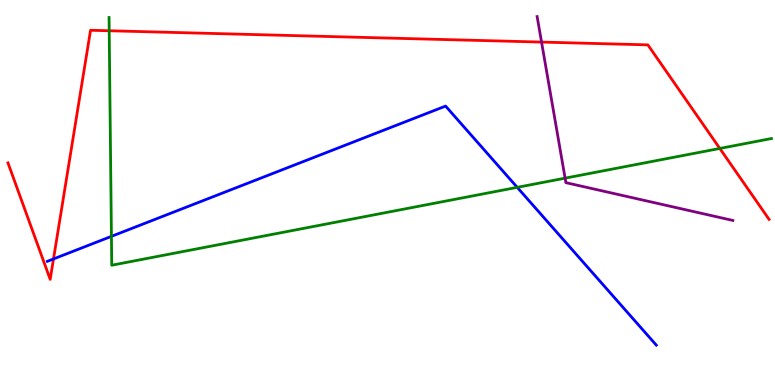[{'lines': ['blue', 'red'], 'intersections': [{'x': 0.69, 'y': 3.27}]}, {'lines': ['green', 'red'], 'intersections': [{'x': 1.41, 'y': 9.2}, {'x': 9.29, 'y': 6.14}]}, {'lines': ['purple', 'red'], 'intersections': [{'x': 6.99, 'y': 8.91}]}, {'lines': ['blue', 'green'], 'intersections': [{'x': 1.44, 'y': 3.86}, {'x': 6.67, 'y': 5.13}]}, {'lines': ['blue', 'purple'], 'intersections': []}, {'lines': ['green', 'purple'], 'intersections': [{'x': 7.29, 'y': 5.37}]}]